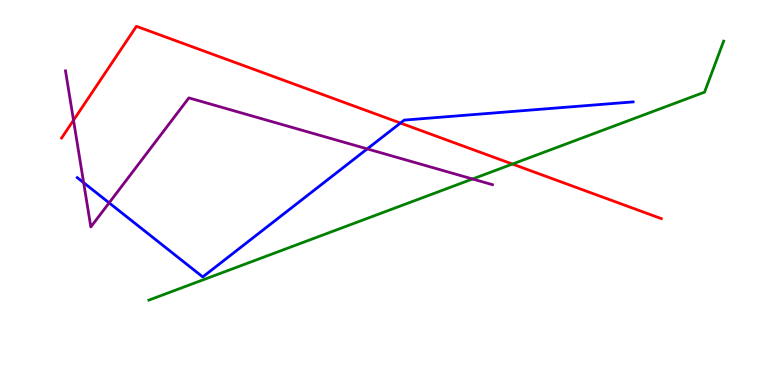[{'lines': ['blue', 'red'], 'intersections': [{'x': 5.17, 'y': 6.8}]}, {'lines': ['green', 'red'], 'intersections': [{'x': 6.61, 'y': 5.74}]}, {'lines': ['purple', 'red'], 'intersections': [{'x': 0.949, 'y': 6.88}]}, {'lines': ['blue', 'green'], 'intersections': []}, {'lines': ['blue', 'purple'], 'intersections': [{'x': 1.08, 'y': 5.25}, {'x': 1.41, 'y': 4.73}, {'x': 4.74, 'y': 6.13}]}, {'lines': ['green', 'purple'], 'intersections': [{'x': 6.1, 'y': 5.35}]}]